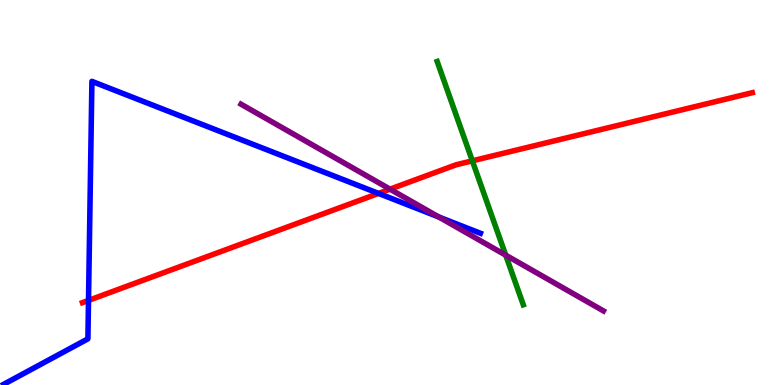[{'lines': ['blue', 'red'], 'intersections': [{'x': 1.14, 'y': 2.2}, {'x': 4.88, 'y': 4.98}]}, {'lines': ['green', 'red'], 'intersections': [{'x': 6.09, 'y': 5.82}]}, {'lines': ['purple', 'red'], 'intersections': [{'x': 5.03, 'y': 5.09}]}, {'lines': ['blue', 'green'], 'intersections': []}, {'lines': ['blue', 'purple'], 'intersections': [{'x': 5.66, 'y': 4.36}]}, {'lines': ['green', 'purple'], 'intersections': [{'x': 6.53, 'y': 3.37}]}]